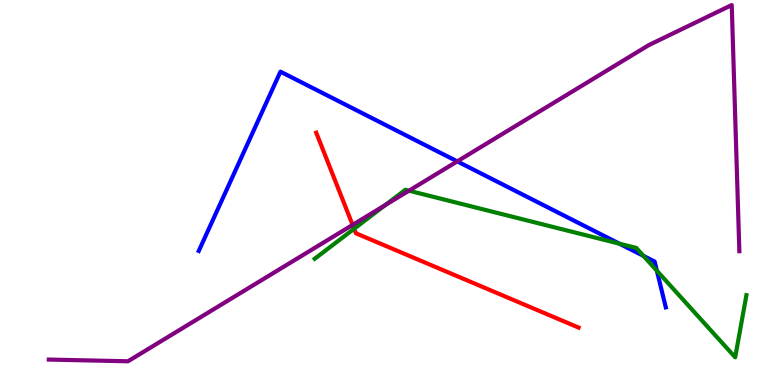[{'lines': ['blue', 'red'], 'intersections': []}, {'lines': ['green', 'red'], 'intersections': [{'x': 4.57, 'y': 4.06}]}, {'lines': ['purple', 'red'], 'intersections': [{'x': 4.55, 'y': 4.16}]}, {'lines': ['blue', 'green'], 'intersections': [{'x': 7.99, 'y': 3.67}, {'x': 8.3, 'y': 3.35}, {'x': 8.48, 'y': 2.97}]}, {'lines': ['blue', 'purple'], 'intersections': [{'x': 5.9, 'y': 5.81}]}, {'lines': ['green', 'purple'], 'intersections': [{'x': 4.97, 'y': 4.67}, {'x': 5.28, 'y': 5.05}]}]